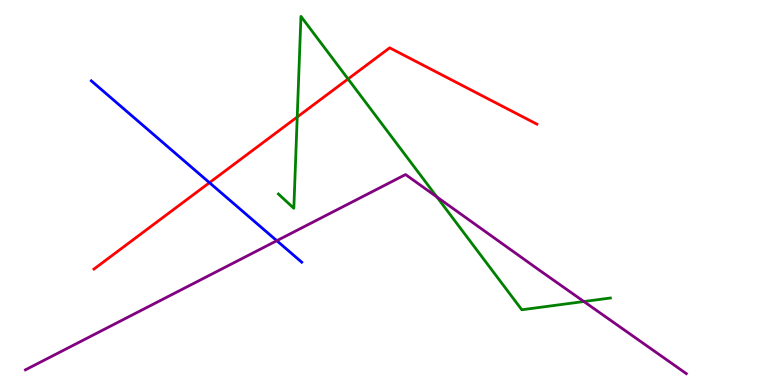[{'lines': ['blue', 'red'], 'intersections': [{'x': 2.7, 'y': 5.26}]}, {'lines': ['green', 'red'], 'intersections': [{'x': 3.84, 'y': 6.96}, {'x': 4.49, 'y': 7.95}]}, {'lines': ['purple', 'red'], 'intersections': []}, {'lines': ['blue', 'green'], 'intersections': []}, {'lines': ['blue', 'purple'], 'intersections': [{'x': 3.57, 'y': 3.75}]}, {'lines': ['green', 'purple'], 'intersections': [{'x': 5.64, 'y': 4.88}, {'x': 7.53, 'y': 2.17}]}]